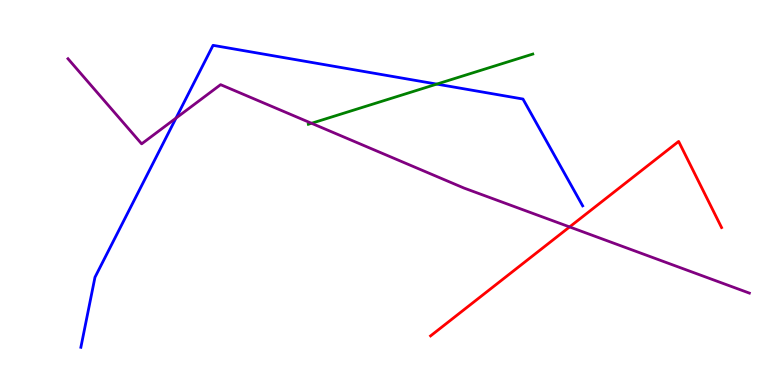[{'lines': ['blue', 'red'], 'intersections': []}, {'lines': ['green', 'red'], 'intersections': []}, {'lines': ['purple', 'red'], 'intersections': [{'x': 7.35, 'y': 4.11}]}, {'lines': ['blue', 'green'], 'intersections': [{'x': 5.64, 'y': 7.82}]}, {'lines': ['blue', 'purple'], 'intersections': [{'x': 2.27, 'y': 6.93}]}, {'lines': ['green', 'purple'], 'intersections': [{'x': 4.02, 'y': 6.8}]}]